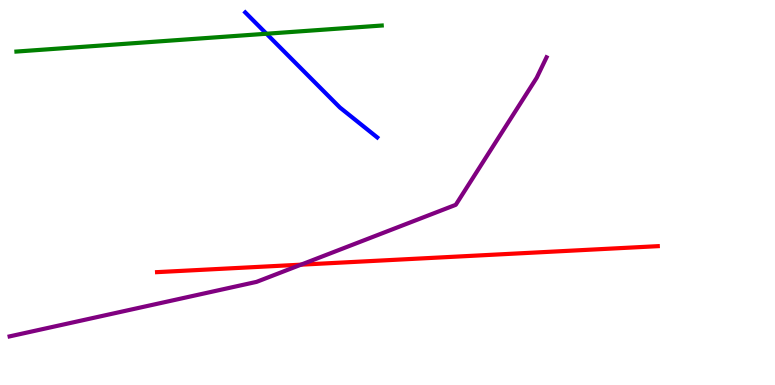[{'lines': ['blue', 'red'], 'intersections': []}, {'lines': ['green', 'red'], 'intersections': []}, {'lines': ['purple', 'red'], 'intersections': [{'x': 3.88, 'y': 3.13}]}, {'lines': ['blue', 'green'], 'intersections': [{'x': 3.44, 'y': 9.12}]}, {'lines': ['blue', 'purple'], 'intersections': []}, {'lines': ['green', 'purple'], 'intersections': []}]